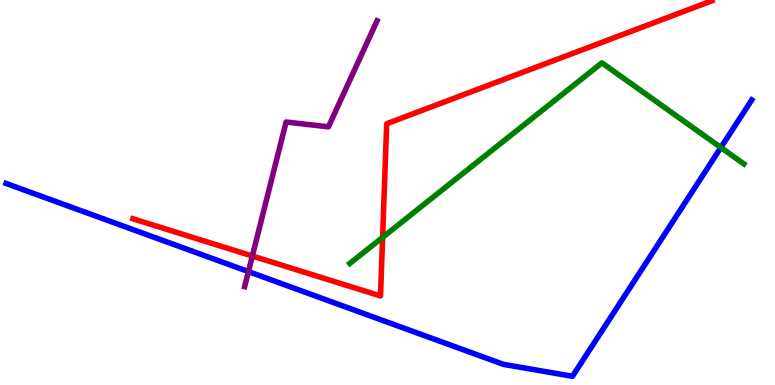[{'lines': ['blue', 'red'], 'intersections': []}, {'lines': ['green', 'red'], 'intersections': [{'x': 4.94, 'y': 3.84}]}, {'lines': ['purple', 'red'], 'intersections': [{'x': 3.26, 'y': 3.35}]}, {'lines': ['blue', 'green'], 'intersections': [{'x': 9.3, 'y': 6.17}]}, {'lines': ['blue', 'purple'], 'intersections': [{'x': 3.21, 'y': 2.95}]}, {'lines': ['green', 'purple'], 'intersections': []}]